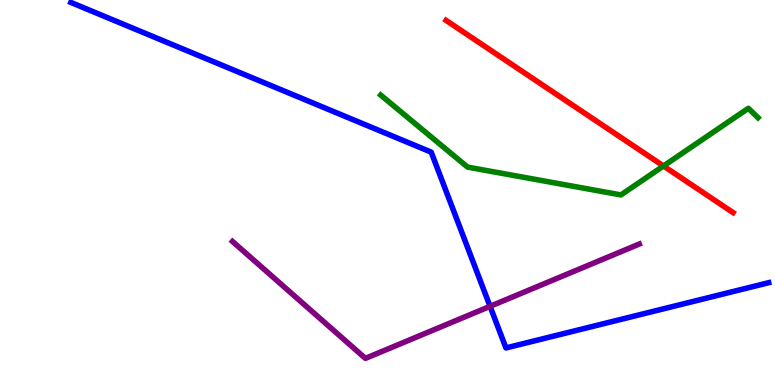[{'lines': ['blue', 'red'], 'intersections': []}, {'lines': ['green', 'red'], 'intersections': [{'x': 8.56, 'y': 5.69}]}, {'lines': ['purple', 'red'], 'intersections': []}, {'lines': ['blue', 'green'], 'intersections': []}, {'lines': ['blue', 'purple'], 'intersections': [{'x': 6.32, 'y': 2.04}]}, {'lines': ['green', 'purple'], 'intersections': []}]